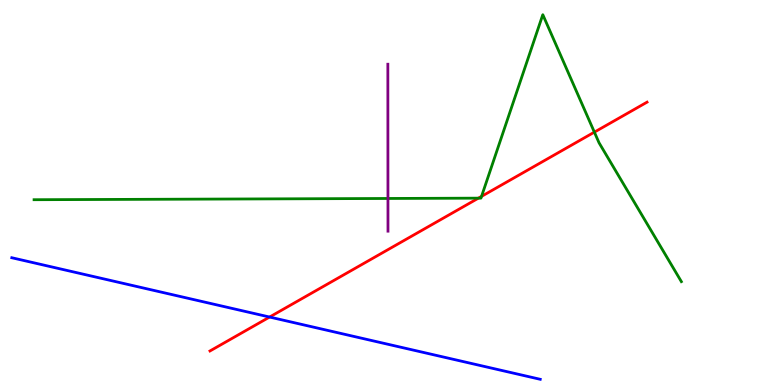[{'lines': ['blue', 'red'], 'intersections': [{'x': 3.48, 'y': 1.77}]}, {'lines': ['green', 'red'], 'intersections': [{'x': 6.17, 'y': 4.85}, {'x': 6.21, 'y': 4.9}, {'x': 7.67, 'y': 6.57}]}, {'lines': ['purple', 'red'], 'intersections': []}, {'lines': ['blue', 'green'], 'intersections': []}, {'lines': ['blue', 'purple'], 'intersections': []}, {'lines': ['green', 'purple'], 'intersections': [{'x': 5.01, 'y': 4.84}]}]